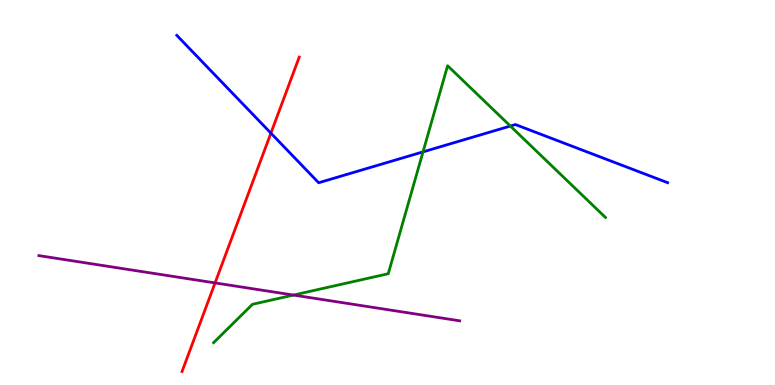[{'lines': ['blue', 'red'], 'intersections': [{'x': 3.5, 'y': 6.54}]}, {'lines': ['green', 'red'], 'intersections': []}, {'lines': ['purple', 'red'], 'intersections': [{'x': 2.78, 'y': 2.65}]}, {'lines': ['blue', 'green'], 'intersections': [{'x': 5.46, 'y': 6.06}, {'x': 6.59, 'y': 6.73}]}, {'lines': ['blue', 'purple'], 'intersections': []}, {'lines': ['green', 'purple'], 'intersections': [{'x': 3.79, 'y': 2.34}]}]